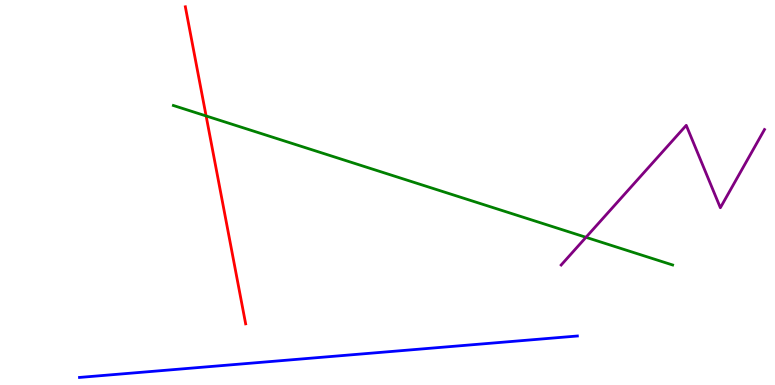[{'lines': ['blue', 'red'], 'intersections': []}, {'lines': ['green', 'red'], 'intersections': [{'x': 2.66, 'y': 6.99}]}, {'lines': ['purple', 'red'], 'intersections': []}, {'lines': ['blue', 'green'], 'intersections': []}, {'lines': ['blue', 'purple'], 'intersections': []}, {'lines': ['green', 'purple'], 'intersections': [{'x': 7.56, 'y': 3.84}]}]